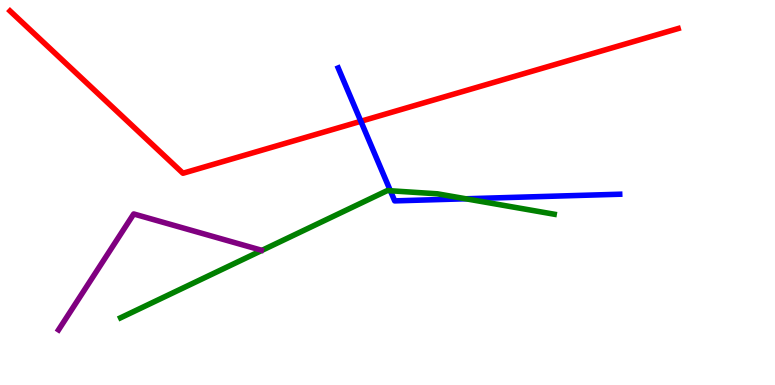[{'lines': ['blue', 'red'], 'intersections': [{'x': 4.66, 'y': 6.85}]}, {'lines': ['green', 'red'], 'intersections': []}, {'lines': ['purple', 'red'], 'intersections': []}, {'lines': ['blue', 'green'], 'intersections': [{'x': 5.04, 'y': 5.05}, {'x': 6.01, 'y': 4.84}]}, {'lines': ['blue', 'purple'], 'intersections': []}, {'lines': ['green', 'purple'], 'intersections': []}]